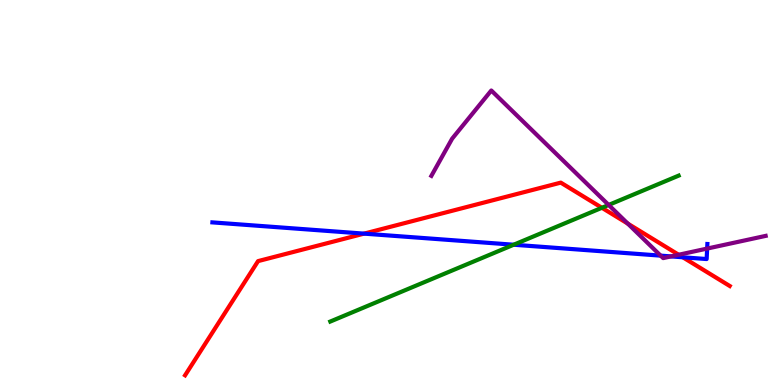[{'lines': ['blue', 'red'], 'intersections': [{'x': 4.7, 'y': 3.93}, {'x': 8.81, 'y': 3.32}]}, {'lines': ['green', 'red'], 'intersections': [{'x': 7.77, 'y': 4.6}]}, {'lines': ['purple', 'red'], 'intersections': [{'x': 8.1, 'y': 4.19}, {'x': 8.76, 'y': 3.38}]}, {'lines': ['blue', 'green'], 'intersections': [{'x': 6.63, 'y': 3.64}]}, {'lines': ['blue', 'purple'], 'intersections': [{'x': 8.52, 'y': 3.36}, {'x': 8.66, 'y': 3.34}, {'x': 9.12, 'y': 3.54}]}, {'lines': ['green', 'purple'], 'intersections': [{'x': 7.85, 'y': 4.68}]}]